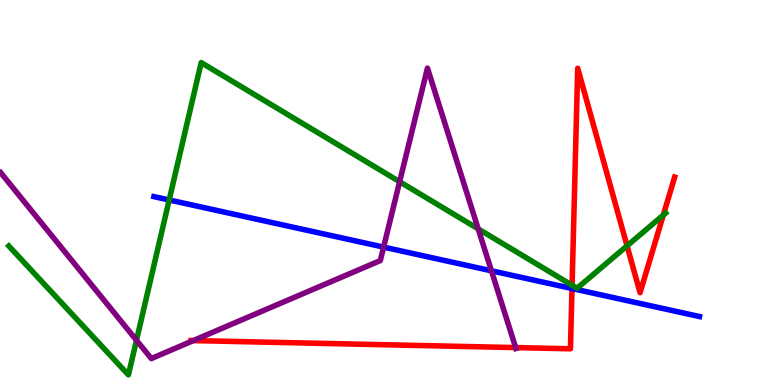[{'lines': ['blue', 'red'], 'intersections': [{'x': 7.38, 'y': 2.51}]}, {'lines': ['green', 'red'], 'intersections': [{'x': 7.38, 'y': 2.59}, {'x': 8.09, 'y': 3.61}, {'x': 8.56, 'y': 4.41}]}, {'lines': ['purple', 'red'], 'intersections': [{'x': 2.49, 'y': 1.15}, {'x': 6.65, 'y': 0.972}]}, {'lines': ['blue', 'green'], 'intersections': [{'x': 2.18, 'y': 4.81}]}, {'lines': ['blue', 'purple'], 'intersections': [{'x': 4.95, 'y': 3.58}, {'x': 6.34, 'y': 2.97}]}, {'lines': ['green', 'purple'], 'intersections': [{'x': 1.76, 'y': 1.16}, {'x': 5.16, 'y': 5.28}, {'x': 6.17, 'y': 4.05}]}]